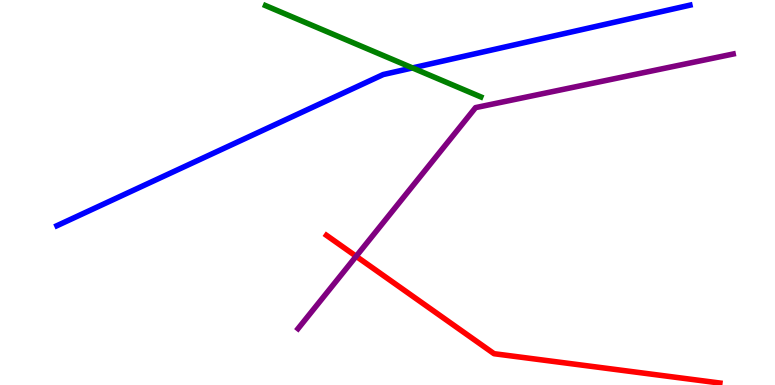[{'lines': ['blue', 'red'], 'intersections': []}, {'lines': ['green', 'red'], 'intersections': []}, {'lines': ['purple', 'red'], 'intersections': [{'x': 4.6, 'y': 3.34}]}, {'lines': ['blue', 'green'], 'intersections': [{'x': 5.32, 'y': 8.24}]}, {'lines': ['blue', 'purple'], 'intersections': []}, {'lines': ['green', 'purple'], 'intersections': []}]